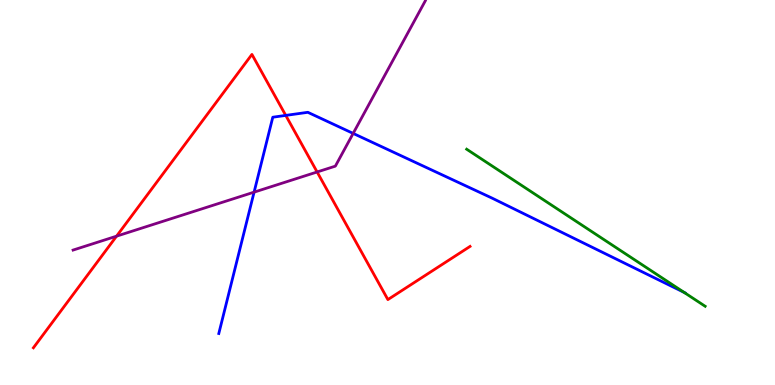[{'lines': ['blue', 'red'], 'intersections': [{'x': 3.69, 'y': 7.0}]}, {'lines': ['green', 'red'], 'intersections': []}, {'lines': ['purple', 'red'], 'intersections': [{'x': 1.5, 'y': 3.87}, {'x': 4.09, 'y': 5.53}]}, {'lines': ['blue', 'green'], 'intersections': [{'x': 8.83, 'y': 2.41}]}, {'lines': ['blue', 'purple'], 'intersections': [{'x': 3.28, 'y': 5.01}, {'x': 4.56, 'y': 6.53}]}, {'lines': ['green', 'purple'], 'intersections': []}]